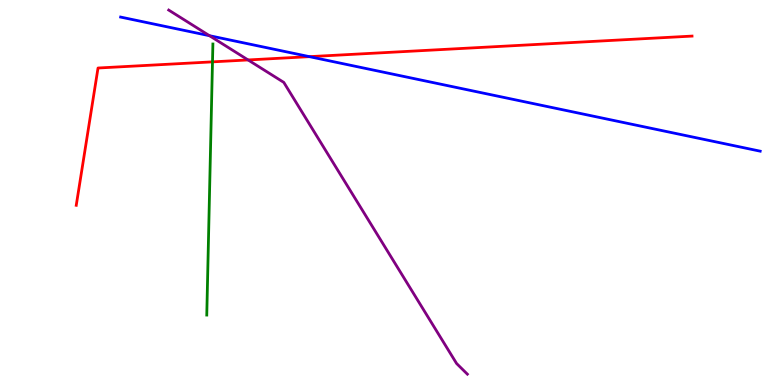[{'lines': ['blue', 'red'], 'intersections': [{'x': 3.99, 'y': 8.53}]}, {'lines': ['green', 'red'], 'intersections': [{'x': 2.74, 'y': 8.39}]}, {'lines': ['purple', 'red'], 'intersections': [{'x': 3.2, 'y': 8.44}]}, {'lines': ['blue', 'green'], 'intersections': []}, {'lines': ['blue', 'purple'], 'intersections': [{'x': 2.7, 'y': 9.07}]}, {'lines': ['green', 'purple'], 'intersections': []}]